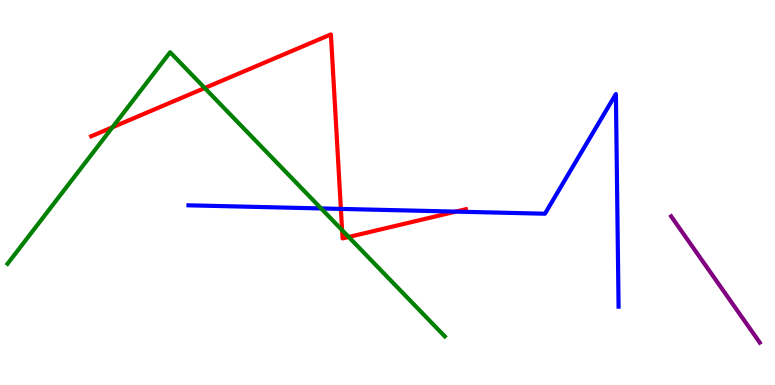[{'lines': ['blue', 'red'], 'intersections': [{'x': 4.4, 'y': 4.57}, {'x': 5.88, 'y': 4.5}]}, {'lines': ['green', 'red'], 'intersections': [{'x': 1.45, 'y': 6.69}, {'x': 2.64, 'y': 7.71}, {'x': 4.41, 'y': 4.02}, {'x': 4.5, 'y': 3.84}]}, {'lines': ['purple', 'red'], 'intersections': []}, {'lines': ['blue', 'green'], 'intersections': [{'x': 4.14, 'y': 4.59}]}, {'lines': ['blue', 'purple'], 'intersections': []}, {'lines': ['green', 'purple'], 'intersections': []}]